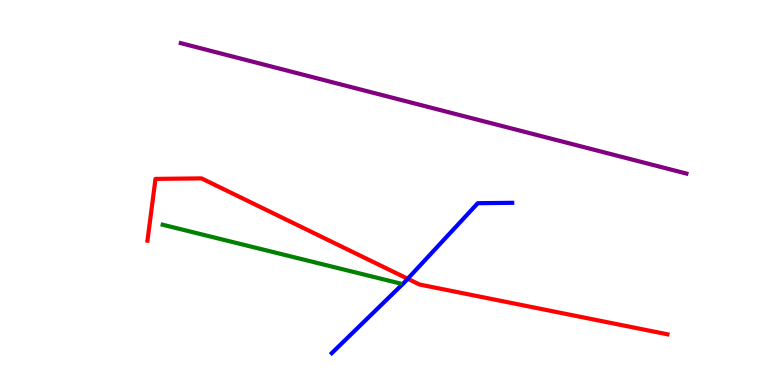[{'lines': ['blue', 'red'], 'intersections': [{'x': 5.26, 'y': 2.76}]}, {'lines': ['green', 'red'], 'intersections': []}, {'lines': ['purple', 'red'], 'intersections': []}, {'lines': ['blue', 'green'], 'intersections': []}, {'lines': ['blue', 'purple'], 'intersections': []}, {'lines': ['green', 'purple'], 'intersections': []}]